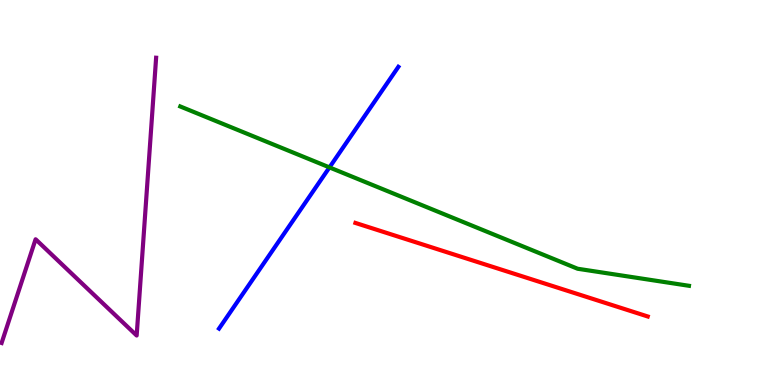[{'lines': ['blue', 'red'], 'intersections': []}, {'lines': ['green', 'red'], 'intersections': []}, {'lines': ['purple', 'red'], 'intersections': []}, {'lines': ['blue', 'green'], 'intersections': [{'x': 4.25, 'y': 5.65}]}, {'lines': ['blue', 'purple'], 'intersections': []}, {'lines': ['green', 'purple'], 'intersections': []}]